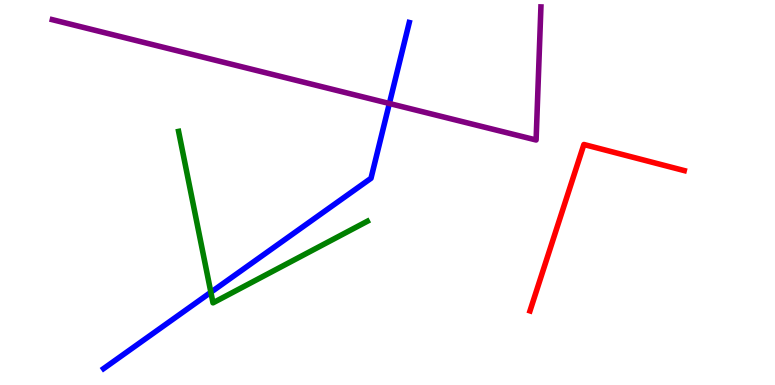[{'lines': ['blue', 'red'], 'intersections': []}, {'lines': ['green', 'red'], 'intersections': []}, {'lines': ['purple', 'red'], 'intersections': []}, {'lines': ['blue', 'green'], 'intersections': [{'x': 2.72, 'y': 2.41}]}, {'lines': ['blue', 'purple'], 'intersections': [{'x': 5.02, 'y': 7.31}]}, {'lines': ['green', 'purple'], 'intersections': []}]